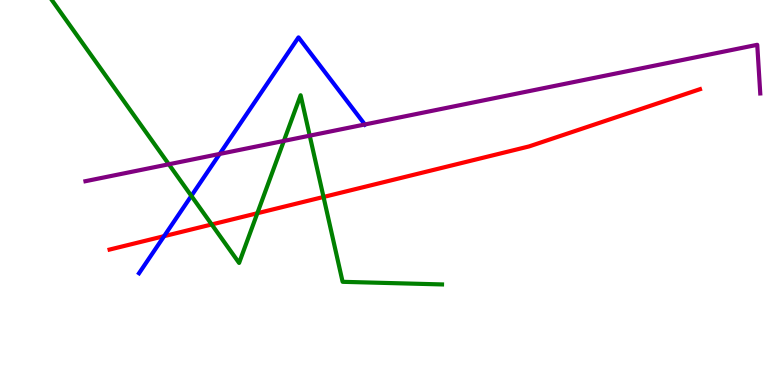[{'lines': ['blue', 'red'], 'intersections': [{'x': 2.12, 'y': 3.87}]}, {'lines': ['green', 'red'], 'intersections': [{'x': 2.73, 'y': 4.17}, {'x': 3.32, 'y': 4.46}, {'x': 4.17, 'y': 4.88}]}, {'lines': ['purple', 'red'], 'intersections': []}, {'lines': ['blue', 'green'], 'intersections': [{'x': 2.47, 'y': 4.91}]}, {'lines': ['blue', 'purple'], 'intersections': [{'x': 2.83, 'y': 6.0}, {'x': 4.71, 'y': 6.77}]}, {'lines': ['green', 'purple'], 'intersections': [{'x': 2.18, 'y': 5.73}, {'x': 3.66, 'y': 6.34}, {'x': 4.0, 'y': 6.48}]}]